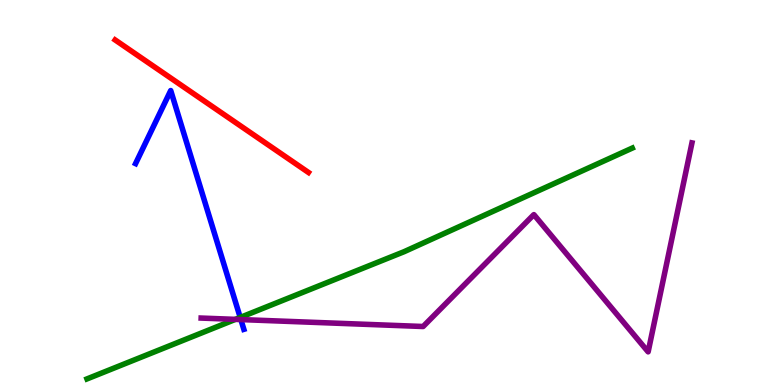[{'lines': ['blue', 'red'], 'intersections': []}, {'lines': ['green', 'red'], 'intersections': []}, {'lines': ['purple', 'red'], 'intersections': []}, {'lines': ['blue', 'green'], 'intersections': [{'x': 3.1, 'y': 1.75}]}, {'lines': ['blue', 'purple'], 'intersections': [{'x': 3.11, 'y': 1.7}]}, {'lines': ['green', 'purple'], 'intersections': [{'x': 3.04, 'y': 1.7}]}]